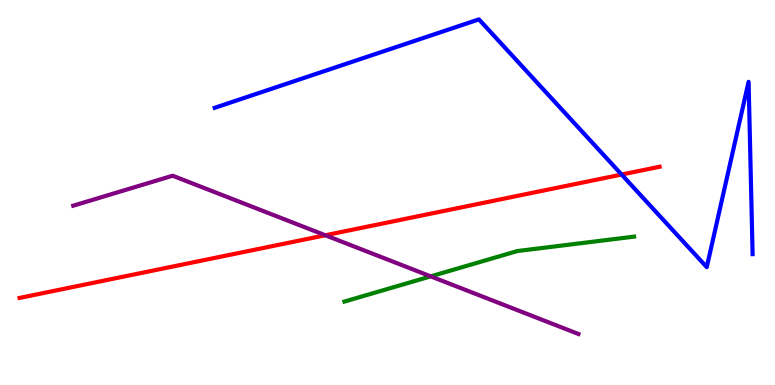[{'lines': ['blue', 'red'], 'intersections': [{'x': 8.02, 'y': 5.47}]}, {'lines': ['green', 'red'], 'intersections': []}, {'lines': ['purple', 'red'], 'intersections': [{'x': 4.2, 'y': 3.89}]}, {'lines': ['blue', 'green'], 'intersections': []}, {'lines': ['blue', 'purple'], 'intersections': []}, {'lines': ['green', 'purple'], 'intersections': [{'x': 5.56, 'y': 2.82}]}]